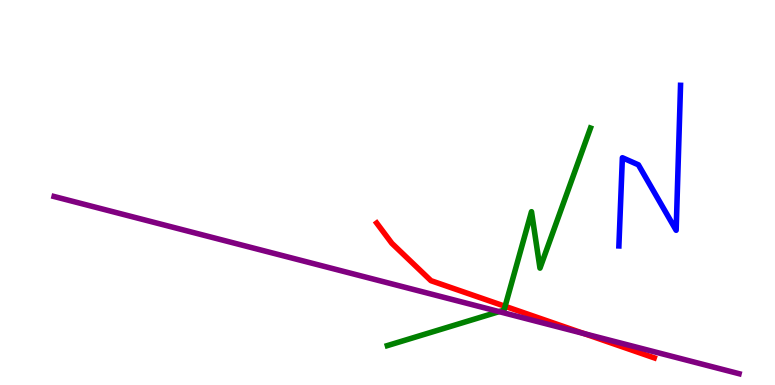[{'lines': ['blue', 'red'], 'intersections': []}, {'lines': ['green', 'red'], 'intersections': [{'x': 6.52, 'y': 2.04}]}, {'lines': ['purple', 'red'], 'intersections': [{'x': 7.54, 'y': 1.33}]}, {'lines': ['blue', 'green'], 'intersections': []}, {'lines': ['blue', 'purple'], 'intersections': []}, {'lines': ['green', 'purple'], 'intersections': [{'x': 6.44, 'y': 1.91}]}]